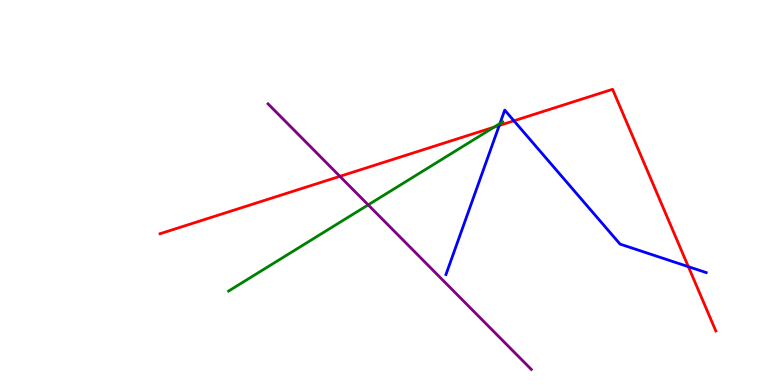[{'lines': ['blue', 'red'], 'intersections': [{'x': 6.44, 'y': 6.74}, {'x': 6.63, 'y': 6.86}, {'x': 8.88, 'y': 3.07}]}, {'lines': ['green', 'red'], 'intersections': [{'x': 6.38, 'y': 6.7}]}, {'lines': ['purple', 'red'], 'intersections': [{'x': 4.39, 'y': 5.42}]}, {'lines': ['blue', 'green'], 'intersections': [{'x': 6.45, 'y': 6.79}]}, {'lines': ['blue', 'purple'], 'intersections': []}, {'lines': ['green', 'purple'], 'intersections': [{'x': 4.75, 'y': 4.68}]}]